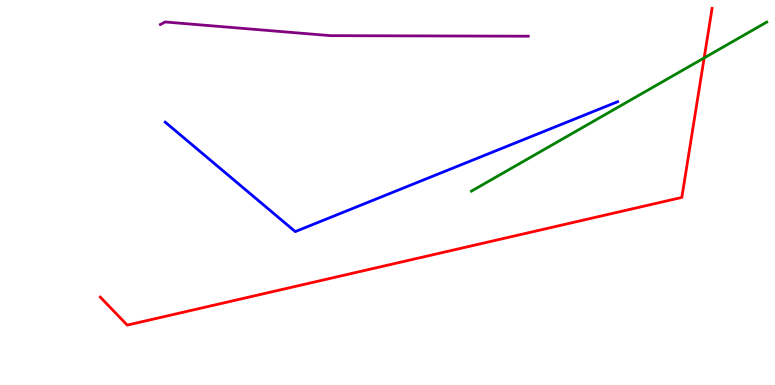[{'lines': ['blue', 'red'], 'intersections': []}, {'lines': ['green', 'red'], 'intersections': [{'x': 9.09, 'y': 8.5}]}, {'lines': ['purple', 'red'], 'intersections': []}, {'lines': ['blue', 'green'], 'intersections': []}, {'lines': ['blue', 'purple'], 'intersections': []}, {'lines': ['green', 'purple'], 'intersections': []}]